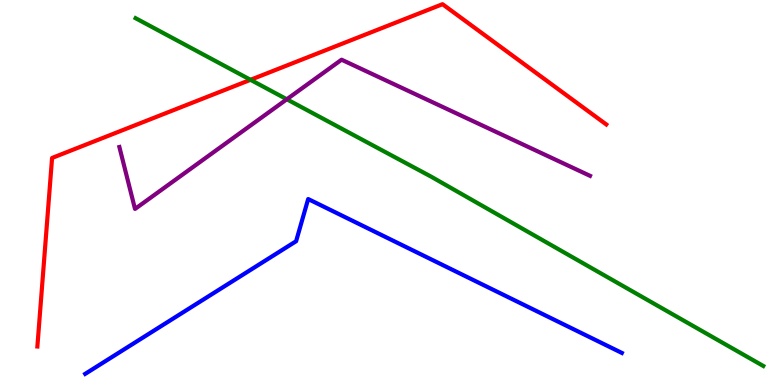[{'lines': ['blue', 'red'], 'intersections': []}, {'lines': ['green', 'red'], 'intersections': [{'x': 3.23, 'y': 7.93}]}, {'lines': ['purple', 'red'], 'intersections': []}, {'lines': ['blue', 'green'], 'intersections': []}, {'lines': ['blue', 'purple'], 'intersections': []}, {'lines': ['green', 'purple'], 'intersections': [{'x': 3.7, 'y': 7.42}]}]